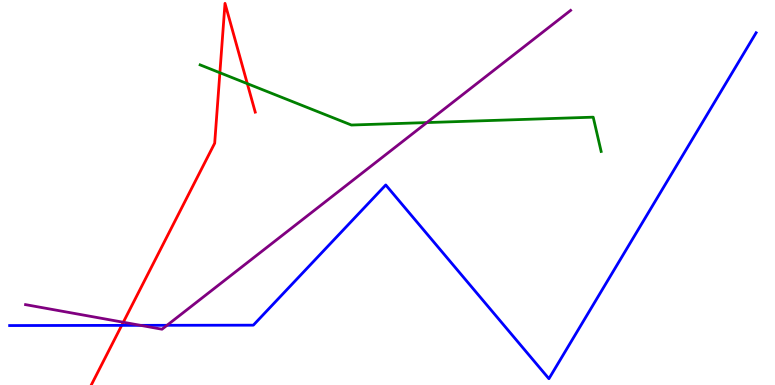[{'lines': ['blue', 'red'], 'intersections': [{'x': 1.57, 'y': 1.55}]}, {'lines': ['green', 'red'], 'intersections': [{'x': 2.84, 'y': 8.11}, {'x': 3.19, 'y': 7.83}]}, {'lines': ['purple', 'red'], 'intersections': [{'x': 1.59, 'y': 1.63}]}, {'lines': ['blue', 'green'], 'intersections': []}, {'lines': ['blue', 'purple'], 'intersections': [{'x': 1.81, 'y': 1.55}, {'x': 2.16, 'y': 1.55}]}, {'lines': ['green', 'purple'], 'intersections': [{'x': 5.51, 'y': 6.82}]}]